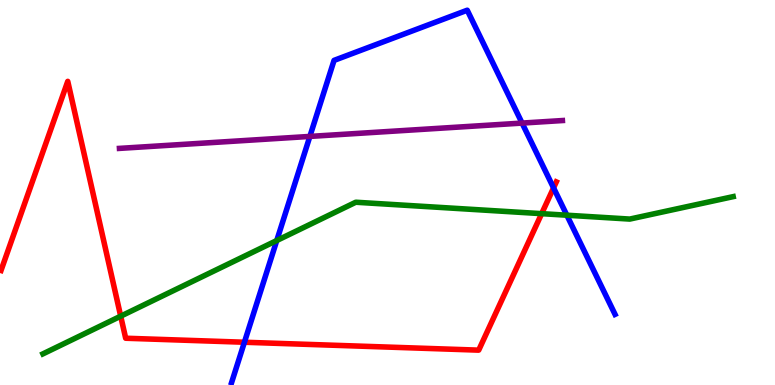[{'lines': ['blue', 'red'], 'intersections': [{'x': 3.15, 'y': 1.11}, {'x': 7.14, 'y': 5.12}]}, {'lines': ['green', 'red'], 'intersections': [{'x': 1.56, 'y': 1.79}, {'x': 6.99, 'y': 4.45}]}, {'lines': ['purple', 'red'], 'intersections': []}, {'lines': ['blue', 'green'], 'intersections': [{'x': 3.57, 'y': 3.75}, {'x': 7.31, 'y': 4.41}]}, {'lines': ['blue', 'purple'], 'intersections': [{'x': 4.0, 'y': 6.46}, {'x': 6.74, 'y': 6.8}]}, {'lines': ['green', 'purple'], 'intersections': []}]